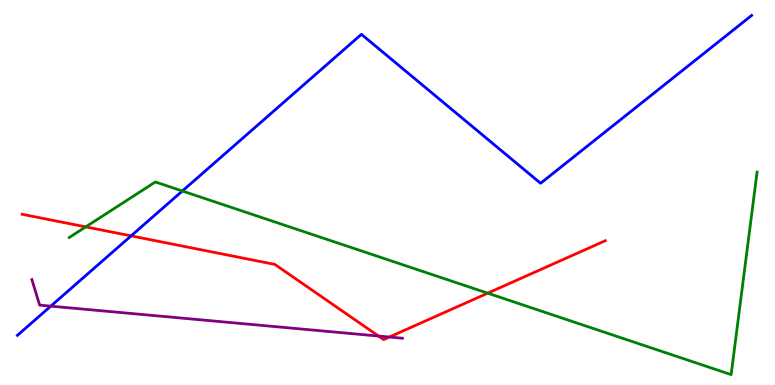[{'lines': ['blue', 'red'], 'intersections': [{'x': 1.69, 'y': 3.87}]}, {'lines': ['green', 'red'], 'intersections': [{'x': 1.11, 'y': 4.11}, {'x': 6.29, 'y': 2.39}]}, {'lines': ['purple', 'red'], 'intersections': [{'x': 4.88, 'y': 1.27}, {'x': 5.02, 'y': 1.25}]}, {'lines': ['blue', 'green'], 'intersections': [{'x': 2.35, 'y': 5.04}]}, {'lines': ['blue', 'purple'], 'intersections': [{'x': 0.655, 'y': 2.05}]}, {'lines': ['green', 'purple'], 'intersections': []}]